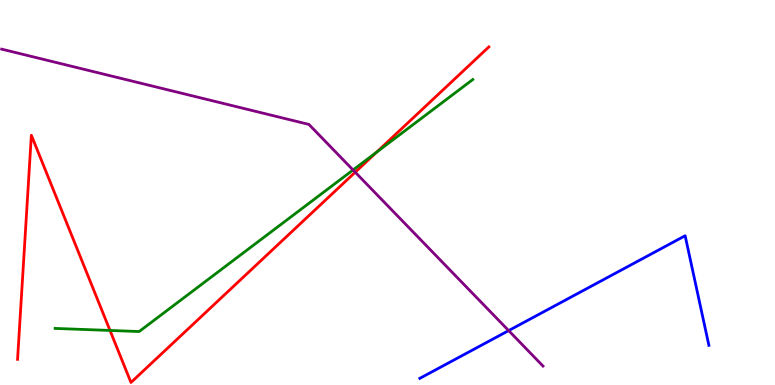[{'lines': ['blue', 'red'], 'intersections': []}, {'lines': ['green', 'red'], 'intersections': [{'x': 1.42, 'y': 1.42}, {'x': 4.86, 'y': 6.05}]}, {'lines': ['purple', 'red'], 'intersections': [{'x': 4.58, 'y': 5.53}]}, {'lines': ['blue', 'green'], 'intersections': []}, {'lines': ['blue', 'purple'], 'intersections': [{'x': 6.56, 'y': 1.41}]}, {'lines': ['green', 'purple'], 'intersections': [{'x': 4.56, 'y': 5.58}]}]